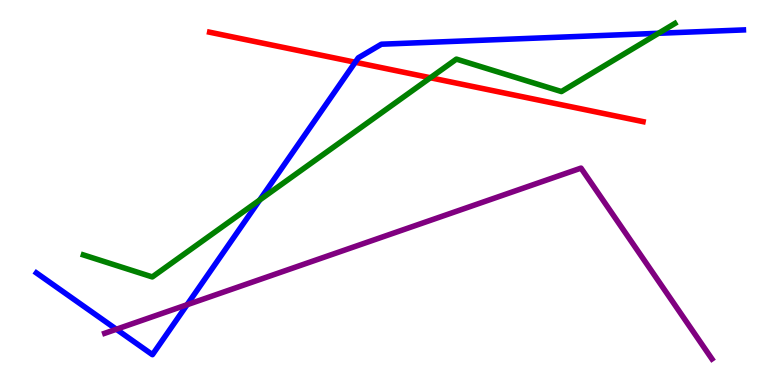[{'lines': ['blue', 'red'], 'intersections': [{'x': 4.58, 'y': 8.38}]}, {'lines': ['green', 'red'], 'intersections': [{'x': 5.55, 'y': 7.98}]}, {'lines': ['purple', 'red'], 'intersections': []}, {'lines': ['blue', 'green'], 'intersections': [{'x': 3.35, 'y': 4.81}, {'x': 8.5, 'y': 9.14}]}, {'lines': ['blue', 'purple'], 'intersections': [{'x': 1.5, 'y': 1.45}, {'x': 2.41, 'y': 2.09}]}, {'lines': ['green', 'purple'], 'intersections': []}]